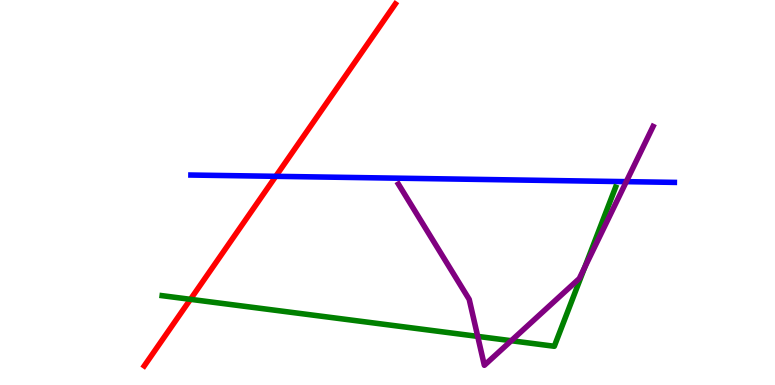[{'lines': ['blue', 'red'], 'intersections': [{'x': 3.56, 'y': 5.42}]}, {'lines': ['green', 'red'], 'intersections': [{'x': 2.46, 'y': 2.23}]}, {'lines': ['purple', 'red'], 'intersections': []}, {'lines': ['blue', 'green'], 'intersections': []}, {'lines': ['blue', 'purple'], 'intersections': [{'x': 8.08, 'y': 5.28}]}, {'lines': ['green', 'purple'], 'intersections': [{'x': 6.16, 'y': 1.26}, {'x': 6.6, 'y': 1.15}, {'x': 7.54, 'y': 3.05}]}]